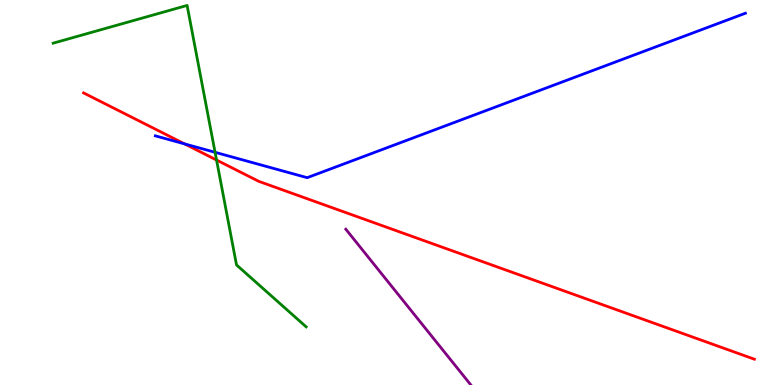[{'lines': ['blue', 'red'], 'intersections': [{'x': 2.38, 'y': 6.26}]}, {'lines': ['green', 'red'], 'intersections': [{'x': 2.79, 'y': 5.84}]}, {'lines': ['purple', 'red'], 'intersections': []}, {'lines': ['blue', 'green'], 'intersections': [{'x': 2.78, 'y': 6.04}]}, {'lines': ['blue', 'purple'], 'intersections': []}, {'lines': ['green', 'purple'], 'intersections': []}]